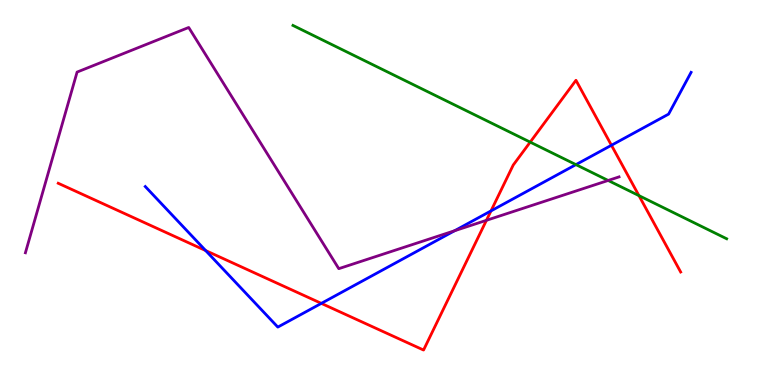[{'lines': ['blue', 'red'], 'intersections': [{'x': 2.65, 'y': 3.49}, {'x': 4.15, 'y': 2.12}, {'x': 6.34, 'y': 4.52}, {'x': 7.89, 'y': 6.23}]}, {'lines': ['green', 'red'], 'intersections': [{'x': 6.84, 'y': 6.31}, {'x': 8.24, 'y': 4.92}]}, {'lines': ['purple', 'red'], 'intersections': [{'x': 6.28, 'y': 4.28}]}, {'lines': ['blue', 'green'], 'intersections': [{'x': 7.43, 'y': 5.72}]}, {'lines': ['blue', 'purple'], 'intersections': [{'x': 5.87, 'y': 4.01}]}, {'lines': ['green', 'purple'], 'intersections': [{'x': 7.85, 'y': 5.31}]}]